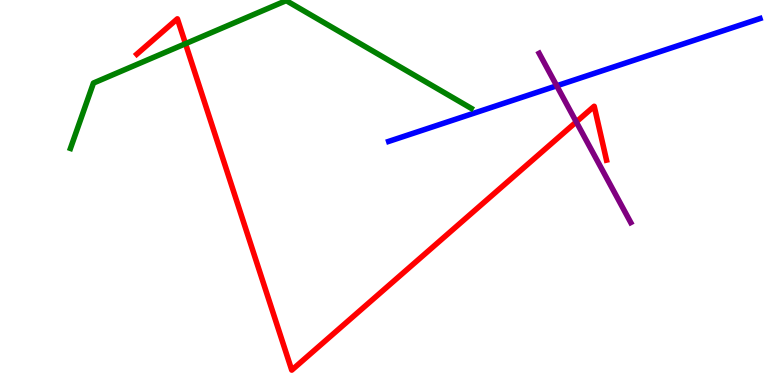[{'lines': ['blue', 'red'], 'intersections': []}, {'lines': ['green', 'red'], 'intersections': [{'x': 2.39, 'y': 8.87}]}, {'lines': ['purple', 'red'], 'intersections': [{'x': 7.44, 'y': 6.83}]}, {'lines': ['blue', 'green'], 'intersections': []}, {'lines': ['blue', 'purple'], 'intersections': [{'x': 7.18, 'y': 7.77}]}, {'lines': ['green', 'purple'], 'intersections': []}]